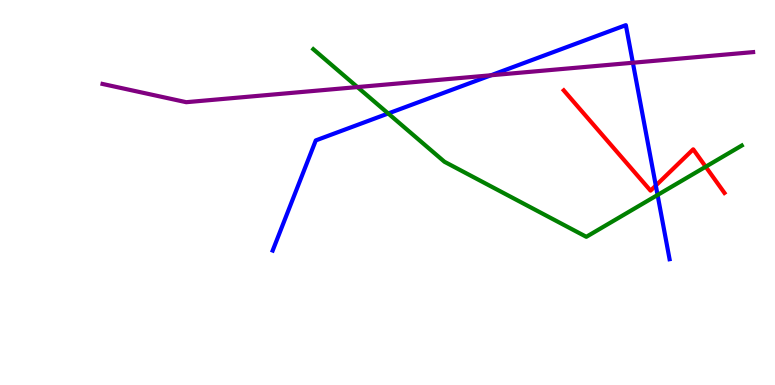[{'lines': ['blue', 'red'], 'intersections': [{'x': 8.46, 'y': 5.18}]}, {'lines': ['green', 'red'], 'intersections': [{'x': 9.11, 'y': 5.67}]}, {'lines': ['purple', 'red'], 'intersections': []}, {'lines': ['blue', 'green'], 'intersections': [{'x': 5.01, 'y': 7.05}, {'x': 8.48, 'y': 4.94}]}, {'lines': ['blue', 'purple'], 'intersections': [{'x': 6.34, 'y': 8.04}, {'x': 8.17, 'y': 8.37}]}, {'lines': ['green', 'purple'], 'intersections': [{'x': 4.61, 'y': 7.74}]}]